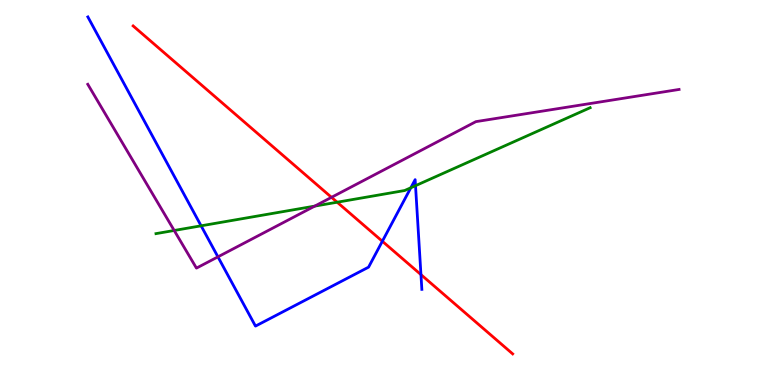[{'lines': ['blue', 'red'], 'intersections': [{'x': 4.93, 'y': 3.73}, {'x': 5.43, 'y': 2.87}]}, {'lines': ['green', 'red'], 'intersections': [{'x': 4.35, 'y': 4.75}]}, {'lines': ['purple', 'red'], 'intersections': [{'x': 4.28, 'y': 4.87}]}, {'lines': ['blue', 'green'], 'intersections': [{'x': 2.59, 'y': 4.13}, {'x': 5.3, 'y': 5.12}, {'x': 5.36, 'y': 5.18}]}, {'lines': ['blue', 'purple'], 'intersections': [{'x': 2.81, 'y': 3.33}]}, {'lines': ['green', 'purple'], 'intersections': [{'x': 2.25, 'y': 4.01}, {'x': 4.06, 'y': 4.65}]}]